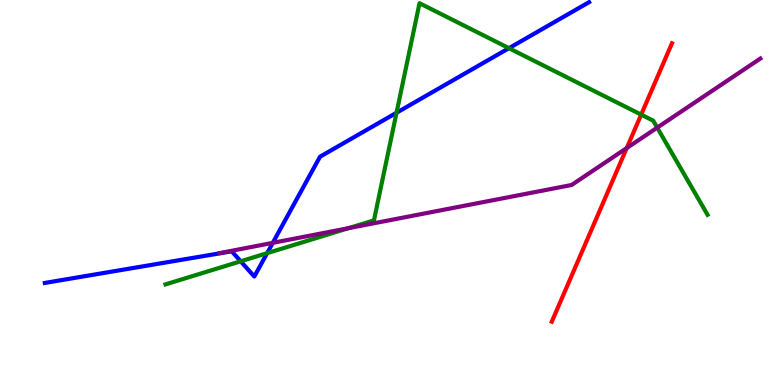[{'lines': ['blue', 'red'], 'intersections': []}, {'lines': ['green', 'red'], 'intersections': [{'x': 8.27, 'y': 7.02}]}, {'lines': ['purple', 'red'], 'intersections': [{'x': 8.09, 'y': 6.15}]}, {'lines': ['blue', 'green'], 'intersections': [{'x': 3.11, 'y': 3.21}, {'x': 3.45, 'y': 3.42}, {'x': 5.12, 'y': 7.07}, {'x': 6.57, 'y': 8.75}]}, {'lines': ['blue', 'purple'], 'intersections': [{'x': 3.52, 'y': 3.69}]}, {'lines': ['green', 'purple'], 'intersections': [{'x': 4.5, 'y': 4.07}, {'x': 8.48, 'y': 6.68}]}]